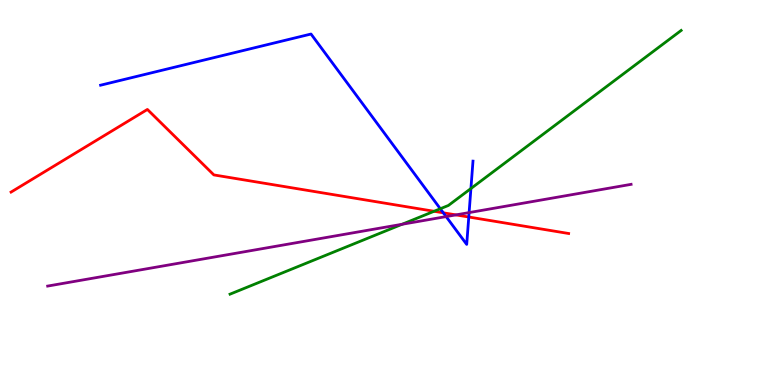[{'lines': ['blue', 'red'], 'intersections': [{'x': 5.72, 'y': 4.47}, {'x': 6.05, 'y': 4.36}]}, {'lines': ['green', 'red'], 'intersections': [{'x': 5.6, 'y': 4.51}]}, {'lines': ['purple', 'red'], 'intersections': [{'x': 5.88, 'y': 4.42}]}, {'lines': ['blue', 'green'], 'intersections': [{'x': 5.68, 'y': 4.58}, {'x': 6.08, 'y': 5.1}]}, {'lines': ['blue', 'purple'], 'intersections': [{'x': 5.76, 'y': 4.37}, {'x': 6.05, 'y': 4.48}]}, {'lines': ['green', 'purple'], 'intersections': [{'x': 5.19, 'y': 4.17}]}]